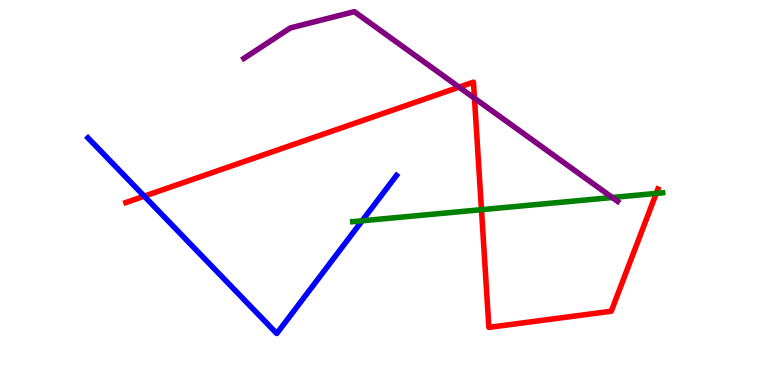[{'lines': ['blue', 'red'], 'intersections': [{'x': 1.86, 'y': 4.9}]}, {'lines': ['green', 'red'], 'intersections': [{'x': 6.21, 'y': 4.55}, {'x': 8.47, 'y': 4.98}]}, {'lines': ['purple', 'red'], 'intersections': [{'x': 5.92, 'y': 7.74}, {'x': 6.12, 'y': 7.45}]}, {'lines': ['blue', 'green'], 'intersections': [{'x': 4.67, 'y': 4.27}]}, {'lines': ['blue', 'purple'], 'intersections': []}, {'lines': ['green', 'purple'], 'intersections': [{'x': 7.9, 'y': 4.87}]}]